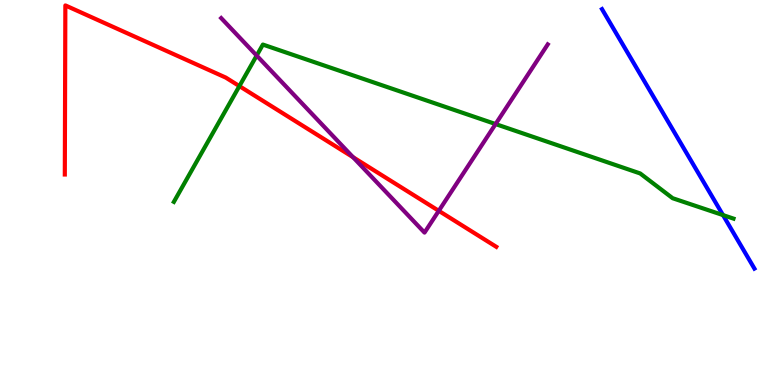[{'lines': ['blue', 'red'], 'intersections': []}, {'lines': ['green', 'red'], 'intersections': [{'x': 3.09, 'y': 7.76}]}, {'lines': ['purple', 'red'], 'intersections': [{'x': 4.56, 'y': 5.92}, {'x': 5.66, 'y': 4.52}]}, {'lines': ['blue', 'green'], 'intersections': [{'x': 9.33, 'y': 4.41}]}, {'lines': ['blue', 'purple'], 'intersections': []}, {'lines': ['green', 'purple'], 'intersections': [{'x': 3.31, 'y': 8.56}, {'x': 6.39, 'y': 6.78}]}]